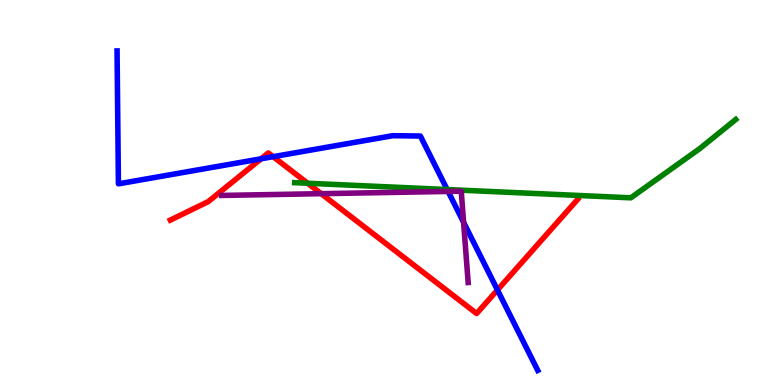[{'lines': ['blue', 'red'], 'intersections': [{'x': 3.37, 'y': 5.88}, {'x': 3.52, 'y': 5.93}, {'x': 6.42, 'y': 2.47}]}, {'lines': ['green', 'red'], 'intersections': [{'x': 3.97, 'y': 5.24}]}, {'lines': ['purple', 'red'], 'intersections': [{'x': 4.14, 'y': 4.97}]}, {'lines': ['blue', 'green'], 'intersections': [{'x': 5.77, 'y': 5.08}]}, {'lines': ['blue', 'purple'], 'intersections': [{'x': 5.78, 'y': 5.03}, {'x': 5.98, 'y': 4.22}]}, {'lines': ['green', 'purple'], 'intersections': []}]